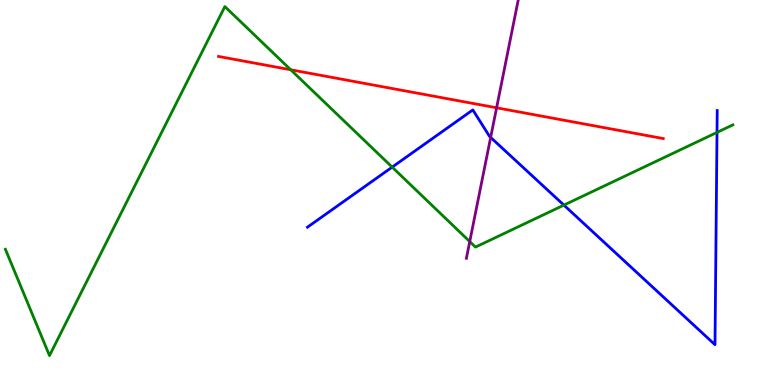[{'lines': ['blue', 'red'], 'intersections': []}, {'lines': ['green', 'red'], 'intersections': [{'x': 3.75, 'y': 8.19}]}, {'lines': ['purple', 'red'], 'intersections': [{'x': 6.41, 'y': 7.2}]}, {'lines': ['blue', 'green'], 'intersections': [{'x': 5.06, 'y': 5.66}, {'x': 7.28, 'y': 4.67}, {'x': 9.25, 'y': 6.56}]}, {'lines': ['blue', 'purple'], 'intersections': [{'x': 6.33, 'y': 6.43}]}, {'lines': ['green', 'purple'], 'intersections': [{'x': 6.06, 'y': 3.73}]}]